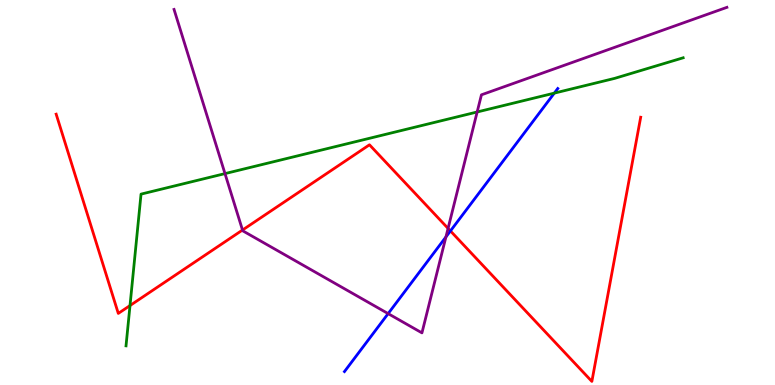[{'lines': ['blue', 'red'], 'intersections': [{'x': 5.81, 'y': 4.0}]}, {'lines': ['green', 'red'], 'intersections': [{'x': 1.68, 'y': 2.06}]}, {'lines': ['purple', 'red'], 'intersections': [{'x': 3.13, 'y': 4.03}, {'x': 5.78, 'y': 4.07}]}, {'lines': ['blue', 'green'], 'intersections': [{'x': 7.15, 'y': 7.58}]}, {'lines': ['blue', 'purple'], 'intersections': [{'x': 5.01, 'y': 1.85}, {'x': 5.75, 'y': 3.85}]}, {'lines': ['green', 'purple'], 'intersections': [{'x': 2.9, 'y': 5.49}, {'x': 6.16, 'y': 7.09}]}]